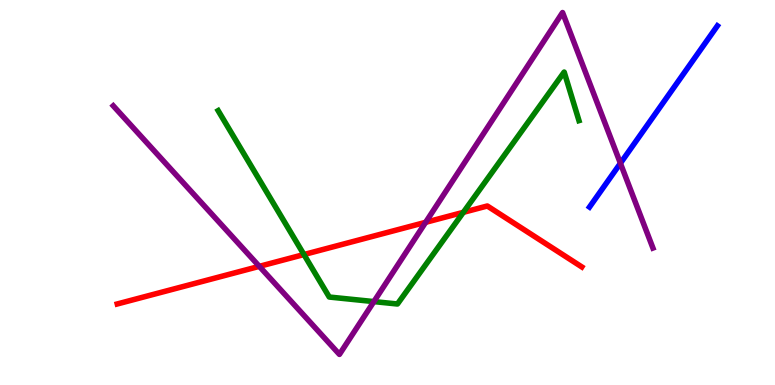[{'lines': ['blue', 'red'], 'intersections': []}, {'lines': ['green', 'red'], 'intersections': [{'x': 3.92, 'y': 3.39}, {'x': 5.98, 'y': 4.48}]}, {'lines': ['purple', 'red'], 'intersections': [{'x': 3.35, 'y': 3.08}, {'x': 5.49, 'y': 4.23}]}, {'lines': ['blue', 'green'], 'intersections': []}, {'lines': ['blue', 'purple'], 'intersections': [{'x': 8.01, 'y': 5.76}]}, {'lines': ['green', 'purple'], 'intersections': [{'x': 4.82, 'y': 2.17}]}]